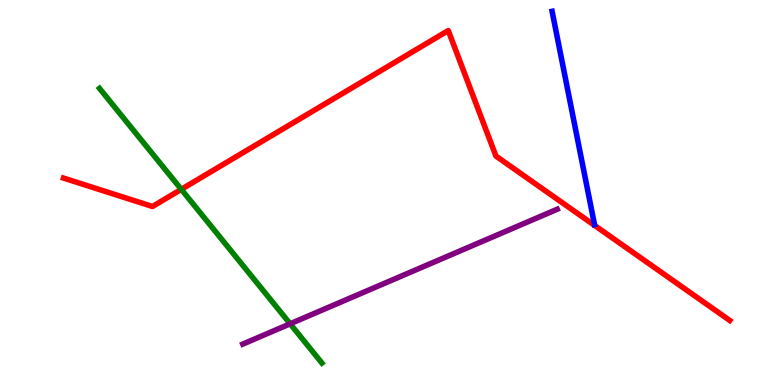[{'lines': ['blue', 'red'], 'intersections': []}, {'lines': ['green', 'red'], 'intersections': [{'x': 2.34, 'y': 5.08}]}, {'lines': ['purple', 'red'], 'intersections': []}, {'lines': ['blue', 'green'], 'intersections': []}, {'lines': ['blue', 'purple'], 'intersections': []}, {'lines': ['green', 'purple'], 'intersections': [{'x': 3.74, 'y': 1.59}]}]